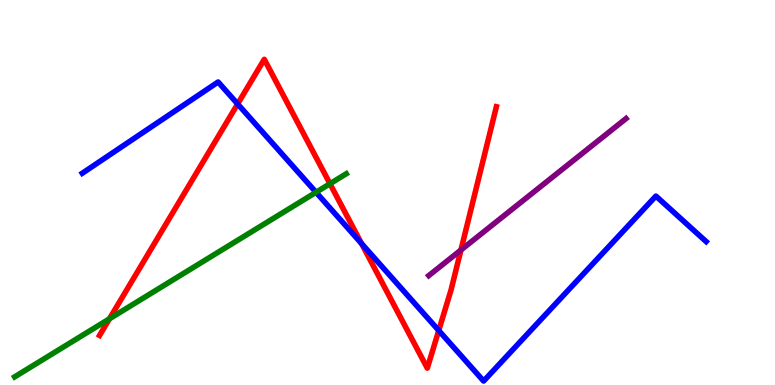[{'lines': ['blue', 'red'], 'intersections': [{'x': 3.07, 'y': 7.3}, {'x': 4.66, 'y': 3.67}, {'x': 5.66, 'y': 1.42}]}, {'lines': ['green', 'red'], 'intersections': [{'x': 1.41, 'y': 1.72}, {'x': 4.26, 'y': 5.23}]}, {'lines': ['purple', 'red'], 'intersections': [{'x': 5.95, 'y': 3.51}]}, {'lines': ['blue', 'green'], 'intersections': [{'x': 4.08, 'y': 5.01}]}, {'lines': ['blue', 'purple'], 'intersections': []}, {'lines': ['green', 'purple'], 'intersections': []}]